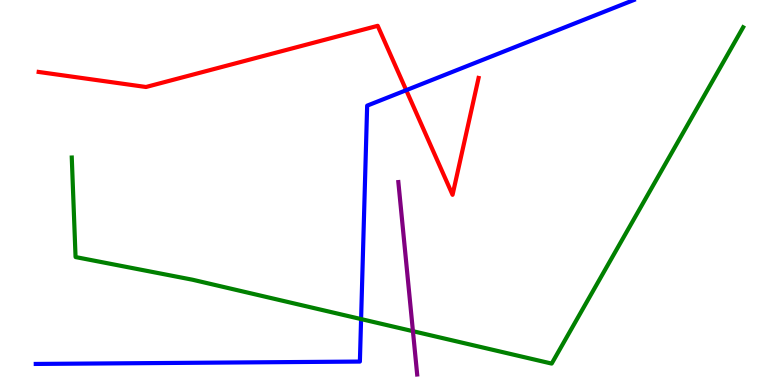[{'lines': ['blue', 'red'], 'intersections': [{'x': 5.24, 'y': 7.66}]}, {'lines': ['green', 'red'], 'intersections': []}, {'lines': ['purple', 'red'], 'intersections': []}, {'lines': ['blue', 'green'], 'intersections': [{'x': 4.66, 'y': 1.71}]}, {'lines': ['blue', 'purple'], 'intersections': []}, {'lines': ['green', 'purple'], 'intersections': [{'x': 5.33, 'y': 1.4}]}]